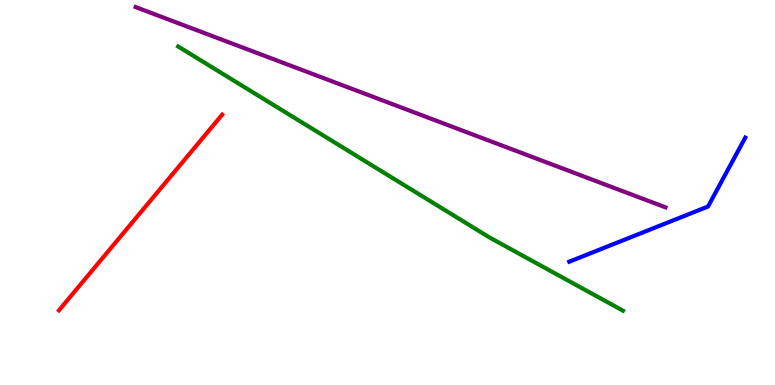[{'lines': ['blue', 'red'], 'intersections': []}, {'lines': ['green', 'red'], 'intersections': []}, {'lines': ['purple', 'red'], 'intersections': []}, {'lines': ['blue', 'green'], 'intersections': []}, {'lines': ['blue', 'purple'], 'intersections': []}, {'lines': ['green', 'purple'], 'intersections': []}]